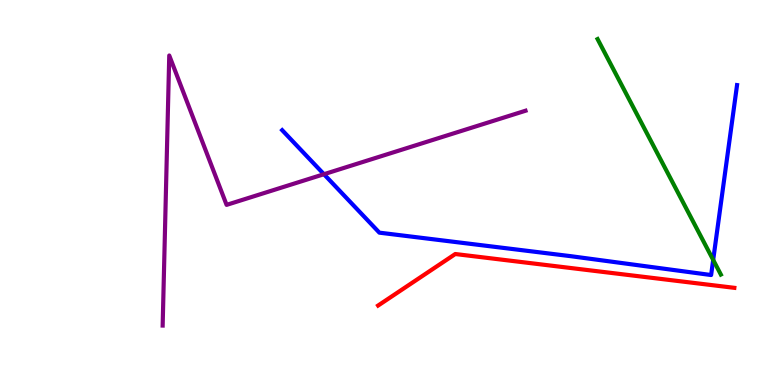[{'lines': ['blue', 'red'], 'intersections': []}, {'lines': ['green', 'red'], 'intersections': []}, {'lines': ['purple', 'red'], 'intersections': []}, {'lines': ['blue', 'green'], 'intersections': [{'x': 9.2, 'y': 3.25}]}, {'lines': ['blue', 'purple'], 'intersections': [{'x': 4.18, 'y': 5.47}]}, {'lines': ['green', 'purple'], 'intersections': []}]